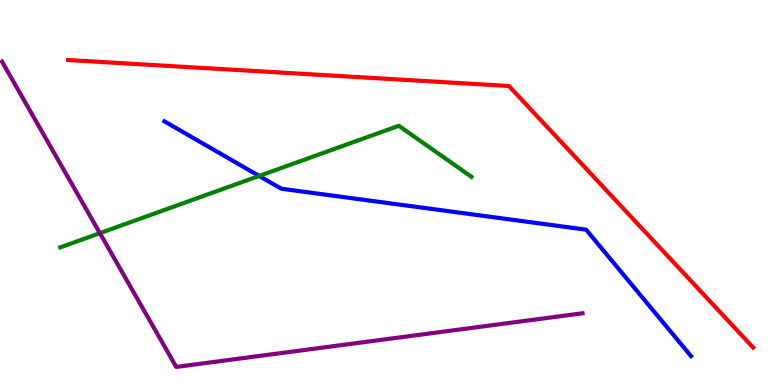[{'lines': ['blue', 'red'], 'intersections': []}, {'lines': ['green', 'red'], 'intersections': []}, {'lines': ['purple', 'red'], 'intersections': []}, {'lines': ['blue', 'green'], 'intersections': [{'x': 3.34, 'y': 5.43}]}, {'lines': ['blue', 'purple'], 'intersections': []}, {'lines': ['green', 'purple'], 'intersections': [{'x': 1.29, 'y': 3.94}]}]